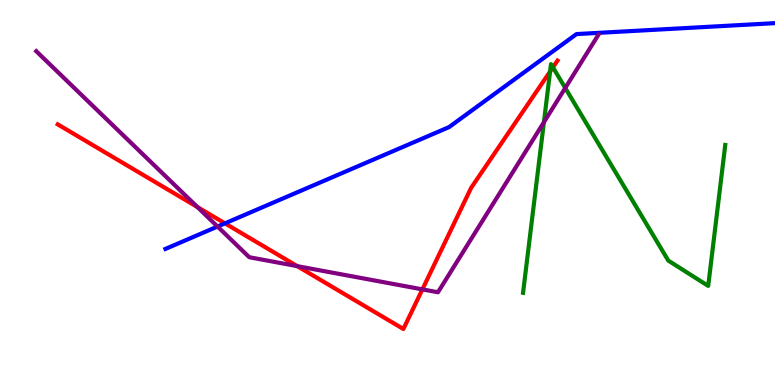[{'lines': ['blue', 'red'], 'intersections': [{'x': 2.9, 'y': 4.2}]}, {'lines': ['green', 'red'], 'intersections': [{'x': 7.1, 'y': 8.14}, {'x': 7.13, 'y': 8.25}]}, {'lines': ['purple', 'red'], 'intersections': [{'x': 2.55, 'y': 4.62}, {'x': 3.84, 'y': 3.09}, {'x': 5.45, 'y': 2.48}]}, {'lines': ['blue', 'green'], 'intersections': []}, {'lines': ['blue', 'purple'], 'intersections': [{'x': 2.81, 'y': 4.12}]}, {'lines': ['green', 'purple'], 'intersections': [{'x': 7.02, 'y': 6.82}, {'x': 7.29, 'y': 7.72}]}]